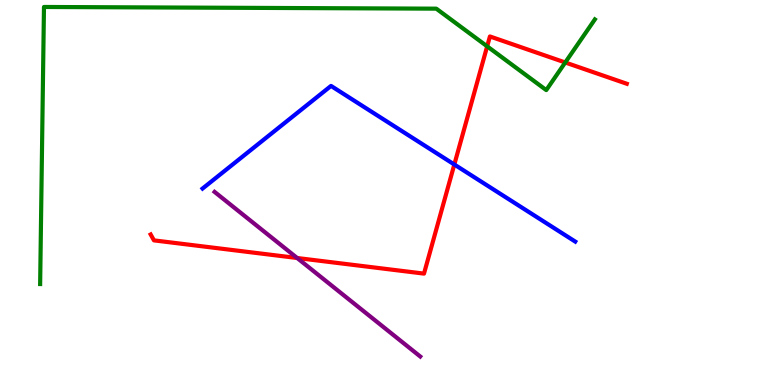[{'lines': ['blue', 'red'], 'intersections': [{'x': 5.86, 'y': 5.73}]}, {'lines': ['green', 'red'], 'intersections': [{'x': 6.29, 'y': 8.8}, {'x': 7.29, 'y': 8.38}]}, {'lines': ['purple', 'red'], 'intersections': [{'x': 3.83, 'y': 3.3}]}, {'lines': ['blue', 'green'], 'intersections': []}, {'lines': ['blue', 'purple'], 'intersections': []}, {'lines': ['green', 'purple'], 'intersections': []}]